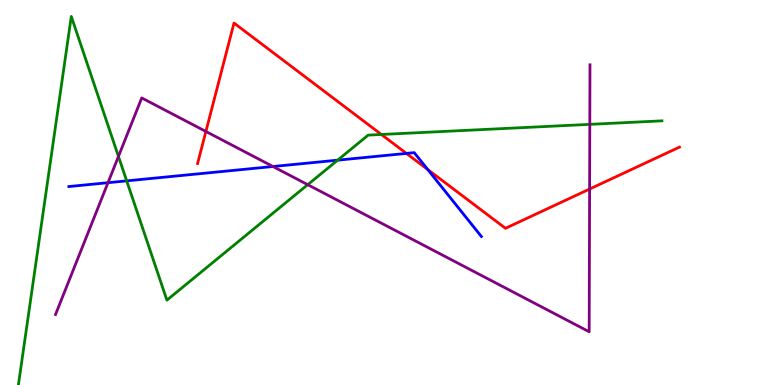[{'lines': ['blue', 'red'], 'intersections': [{'x': 5.24, 'y': 6.02}, {'x': 5.52, 'y': 5.6}]}, {'lines': ['green', 'red'], 'intersections': [{'x': 4.92, 'y': 6.51}]}, {'lines': ['purple', 'red'], 'intersections': [{'x': 2.66, 'y': 6.59}, {'x': 7.61, 'y': 5.09}]}, {'lines': ['blue', 'green'], 'intersections': [{'x': 1.63, 'y': 5.3}, {'x': 4.36, 'y': 5.84}]}, {'lines': ['blue', 'purple'], 'intersections': [{'x': 1.39, 'y': 5.25}, {'x': 3.52, 'y': 5.68}]}, {'lines': ['green', 'purple'], 'intersections': [{'x': 1.53, 'y': 5.94}, {'x': 3.97, 'y': 5.2}, {'x': 7.61, 'y': 6.77}]}]